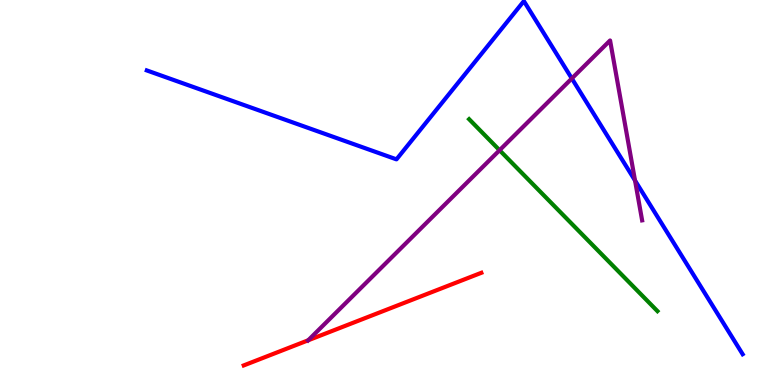[{'lines': ['blue', 'red'], 'intersections': []}, {'lines': ['green', 'red'], 'intersections': []}, {'lines': ['purple', 'red'], 'intersections': [{'x': 3.98, 'y': 1.16}]}, {'lines': ['blue', 'green'], 'intersections': []}, {'lines': ['blue', 'purple'], 'intersections': [{'x': 7.38, 'y': 7.96}, {'x': 8.19, 'y': 5.31}]}, {'lines': ['green', 'purple'], 'intersections': [{'x': 6.45, 'y': 6.1}]}]